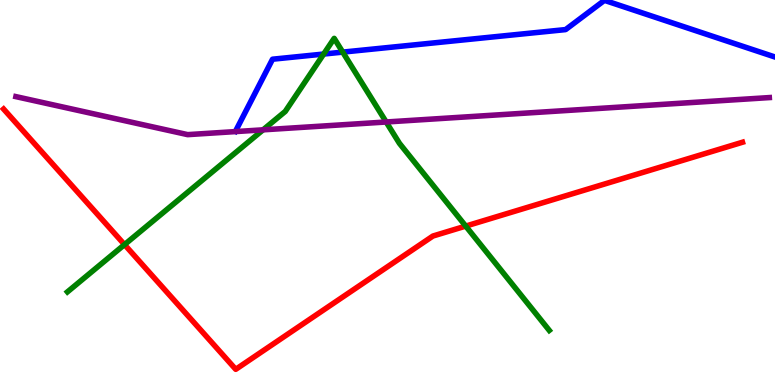[{'lines': ['blue', 'red'], 'intersections': []}, {'lines': ['green', 'red'], 'intersections': [{'x': 1.61, 'y': 3.65}, {'x': 6.01, 'y': 4.13}]}, {'lines': ['purple', 'red'], 'intersections': []}, {'lines': ['blue', 'green'], 'intersections': [{'x': 4.18, 'y': 8.6}, {'x': 4.42, 'y': 8.65}]}, {'lines': ['blue', 'purple'], 'intersections': []}, {'lines': ['green', 'purple'], 'intersections': [{'x': 3.39, 'y': 6.63}, {'x': 4.98, 'y': 6.83}]}]